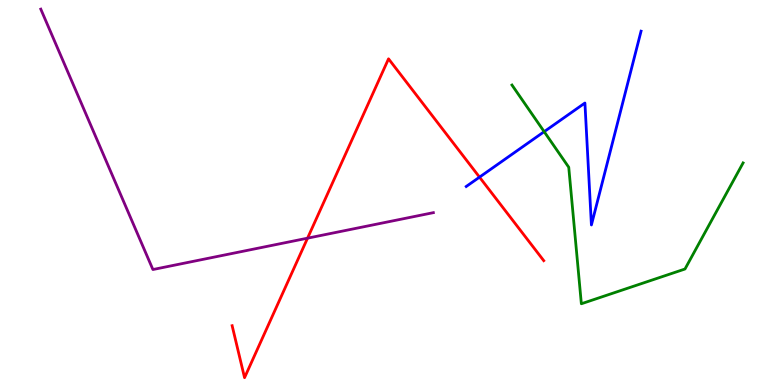[{'lines': ['blue', 'red'], 'intersections': [{'x': 6.19, 'y': 5.4}]}, {'lines': ['green', 'red'], 'intersections': []}, {'lines': ['purple', 'red'], 'intersections': [{'x': 3.97, 'y': 3.81}]}, {'lines': ['blue', 'green'], 'intersections': [{'x': 7.02, 'y': 6.58}]}, {'lines': ['blue', 'purple'], 'intersections': []}, {'lines': ['green', 'purple'], 'intersections': []}]